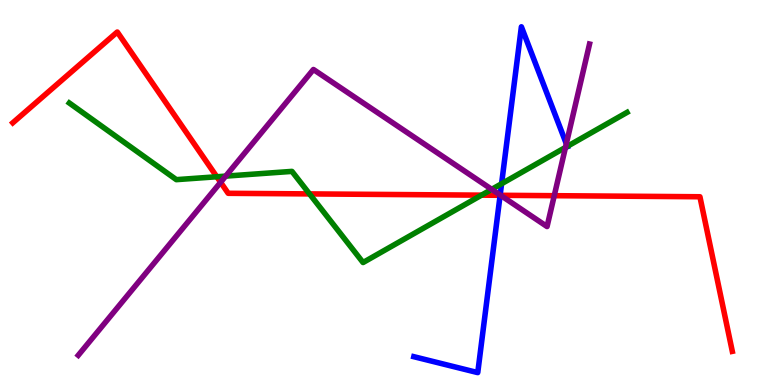[{'lines': ['blue', 'red'], 'intersections': [{'x': 6.45, 'y': 4.93}]}, {'lines': ['green', 'red'], 'intersections': [{'x': 2.8, 'y': 5.41}, {'x': 3.99, 'y': 4.96}, {'x': 6.21, 'y': 4.93}]}, {'lines': ['purple', 'red'], 'intersections': [{'x': 2.85, 'y': 5.27}, {'x': 6.46, 'y': 4.93}, {'x': 7.15, 'y': 4.92}]}, {'lines': ['blue', 'green'], 'intersections': [{'x': 6.47, 'y': 5.23}, {'x': 7.32, 'y': 6.2}]}, {'lines': ['blue', 'purple'], 'intersections': [{'x': 6.45, 'y': 4.93}, {'x': 7.31, 'y': 6.27}]}, {'lines': ['green', 'purple'], 'intersections': [{'x': 2.91, 'y': 5.43}, {'x': 6.34, 'y': 5.08}, {'x': 7.3, 'y': 6.17}]}]